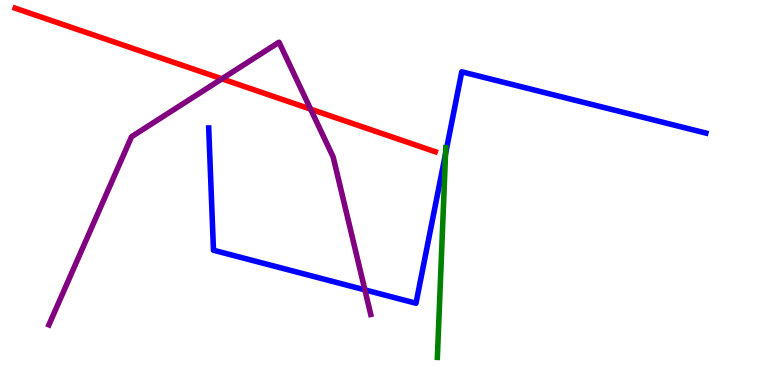[{'lines': ['blue', 'red'], 'intersections': []}, {'lines': ['green', 'red'], 'intersections': []}, {'lines': ['purple', 'red'], 'intersections': [{'x': 2.86, 'y': 7.95}, {'x': 4.01, 'y': 7.17}]}, {'lines': ['blue', 'green'], 'intersections': [{'x': 5.75, 'y': 6.01}]}, {'lines': ['blue', 'purple'], 'intersections': [{'x': 4.71, 'y': 2.47}]}, {'lines': ['green', 'purple'], 'intersections': []}]